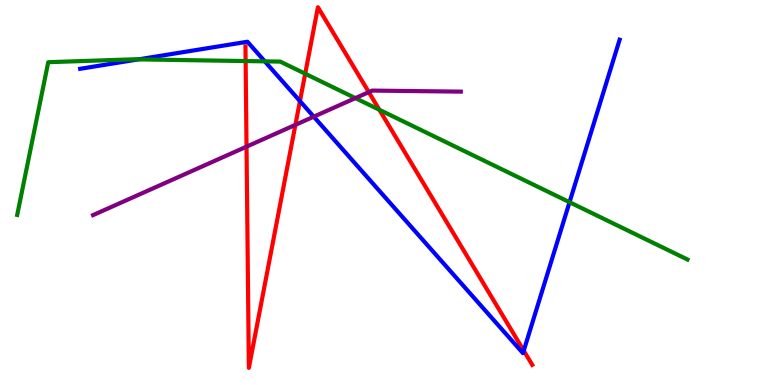[{'lines': ['blue', 'red'], 'intersections': [{'x': 3.87, 'y': 7.37}, {'x': 6.76, 'y': 0.892}]}, {'lines': ['green', 'red'], 'intersections': [{'x': 3.17, 'y': 8.41}, {'x': 3.94, 'y': 8.09}, {'x': 4.9, 'y': 7.15}]}, {'lines': ['purple', 'red'], 'intersections': [{'x': 3.18, 'y': 6.19}, {'x': 3.81, 'y': 6.76}, {'x': 4.76, 'y': 7.61}]}, {'lines': ['blue', 'green'], 'intersections': [{'x': 1.79, 'y': 8.46}, {'x': 3.42, 'y': 8.41}, {'x': 7.35, 'y': 4.75}]}, {'lines': ['blue', 'purple'], 'intersections': [{'x': 4.05, 'y': 6.97}]}, {'lines': ['green', 'purple'], 'intersections': [{'x': 4.59, 'y': 7.45}]}]